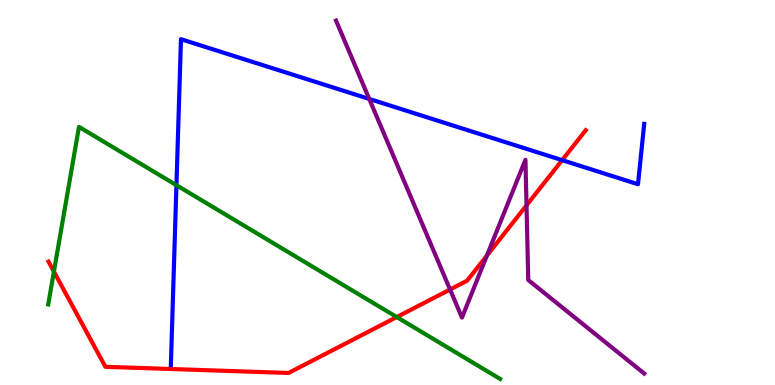[{'lines': ['blue', 'red'], 'intersections': [{'x': 7.25, 'y': 5.84}]}, {'lines': ['green', 'red'], 'intersections': [{'x': 0.696, 'y': 2.94}, {'x': 5.12, 'y': 1.76}]}, {'lines': ['purple', 'red'], 'intersections': [{'x': 5.81, 'y': 2.48}, {'x': 6.28, 'y': 3.36}, {'x': 6.79, 'y': 4.67}]}, {'lines': ['blue', 'green'], 'intersections': [{'x': 2.28, 'y': 5.19}]}, {'lines': ['blue', 'purple'], 'intersections': [{'x': 4.76, 'y': 7.43}]}, {'lines': ['green', 'purple'], 'intersections': []}]